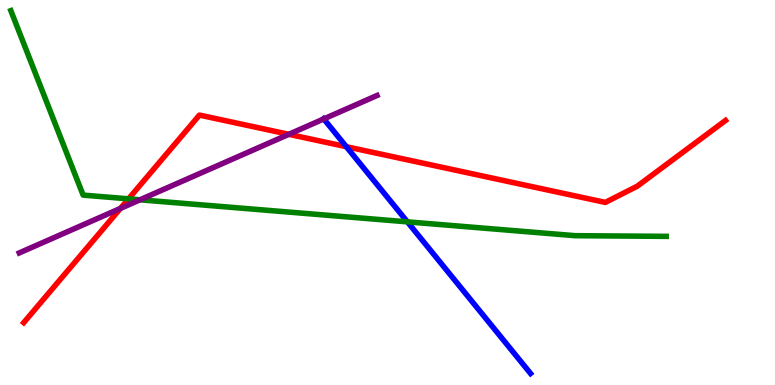[{'lines': ['blue', 'red'], 'intersections': [{'x': 4.47, 'y': 6.19}]}, {'lines': ['green', 'red'], 'intersections': [{'x': 1.66, 'y': 4.83}]}, {'lines': ['purple', 'red'], 'intersections': [{'x': 1.55, 'y': 4.59}, {'x': 3.73, 'y': 6.51}]}, {'lines': ['blue', 'green'], 'intersections': [{'x': 5.26, 'y': 4.24}]}, {'lines': ['blue', 'purple'], 'intersections': [{'x': 4.18, 'y': 6.91}]}, {'lines': ['green', 'purple'], 'intersections': [{'x': 1.81, 'y': 4.81}]}]